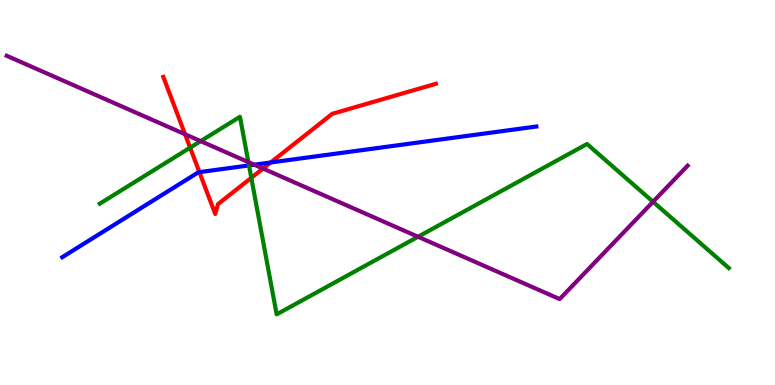[{'lines': ['blue', 'red'], 'intersections': [{'x': 2.57, 'y': 5.53}, {'x': 3.49, 'y': 5.78}]}, {'lines': ['green', 'red'], 'intersections': [{'x': 2.45, 'y': 6.16}, {'x': 3.24, 'y': 5.38}]}, {'lines': ['purple', 'red'], 'intersections': [{'x': 2.39, 'y': 6.51}, {'x': 3.39, 'y': 5.62}]}, {'lines': ['blue', 'green'], 'intersections': [{'x': 3.21, 'y': 5.7}]}, {'lines': ['blue', 'purple'], 'intersections': [{'x': 3.28, 'y': 5.72}]}, {'lines': ['green', 'purple'], 'intersections': [{'x': 2.59, 'y': 6.33}, {'x': 3.2, 'y': 5.79}, {'x': 5.39, 'y': 3.85}, {'x': 8.43, 'y': 4.76}]}]